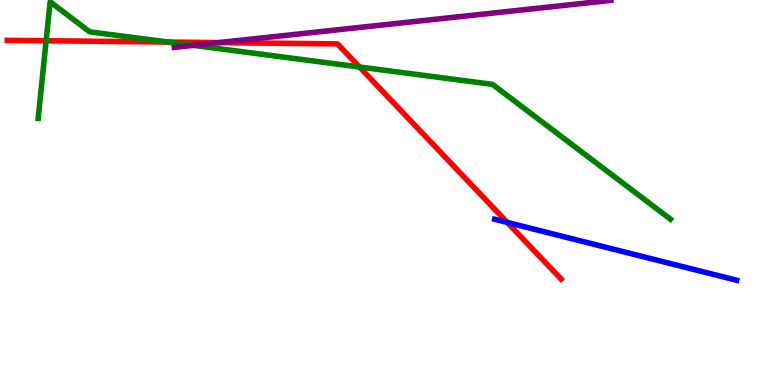[{'lines': ['blue', 'red'], 'intersections': [{'x': 6.55, 'y': 4.22}]}, {'lines': ['green', 'red'], 'intersections': [{'x': 0.595, 'y': 8.94}, {'x': 2.17, 'y': 8.91}, {'x': 4.64, 'y': 8.26}]}, {'lines': ['purple', 'red'], 'intersections': [{'x': 2.82, 'y': 8.89}]}, {'lines': ['blue', 'green'], 'intersections': []}, {'lines': ['blue', 'purple'], 'intersections': []}, {'lines': ['green', 'purple'], 'intersections': [{'x': 2.49, 'y': 8.82}]}]